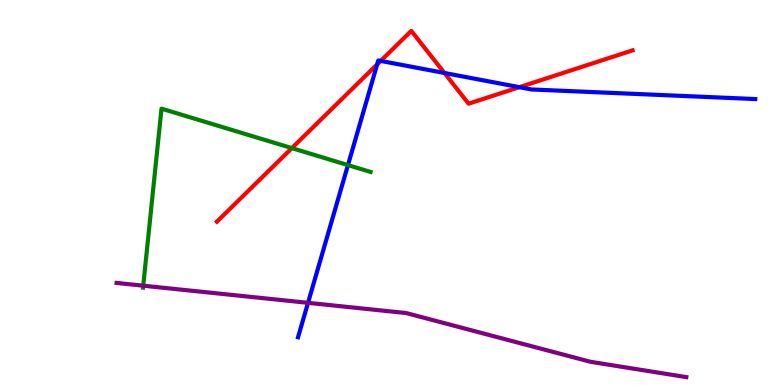[{'lines': ['blue', 'red'], 'intersections': [{'x': 4.87, 'y': 8.33}, {'x': 4.91, 'y': 8.42}, {'x': 5.73, 'y': 8.1}, {'x': 6.7, 'y': 7.74}]}, {'lines': ['green', 'red'], 'intersections': [{'x': 3.77, 'y': 6.15}]}, {'lines': ['purple', 'red'], 'intersections': []}, {'lines': ['blue', 'green'], 'intersections': [{'x': 4.49, 'y': 5.71}]}, {'lines': ['blue', 'purple'], 'intersections': [{'x': 3.97, 'y': 2.13}]}, {'lines': ['green', 'purple'], 'intersections': [{'x': 1.85, 'y': 2.58}]}]